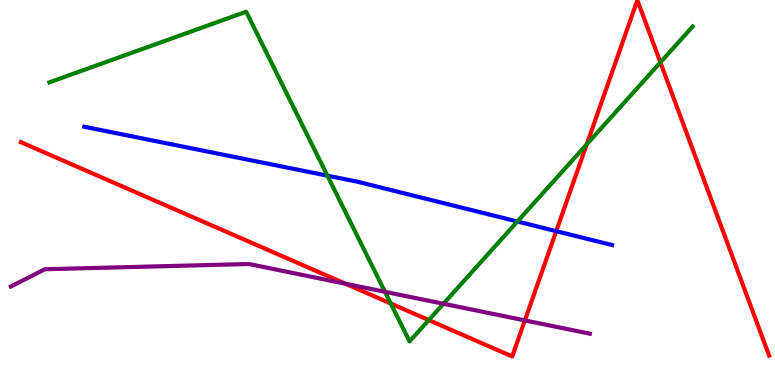[{'lines': ['blue', 'red'], 'intersections': [{'x': 7.18, 'y': 4.0}]}, {'lines': ['green', 'red'], 'intersections': [{'x': 5.04, 'y': 2.12}, {'x': 5.53, 'y': 1.69}, {'x': 7.57, 'y': 6.25}, {'x': 8.52, 'y': 8.38}]}, {'lines': ['purple', 'red'], 'intersections': [{'x': 4.46, 'y': 2.63}, {'x': 6.77, 'y': 1.68}]}, {'lines': ['blue', 'green'], 'intersections': [{'x': 4.22, 'y': 5.44}, {'x': 6.68, 'y': 4.25}]}, {'lines': ['blue', 'purple'], 'intersections': []}, {'lines': ['green', 'purple'], 'intersections': [{'x': 4.97, 'y': 2.42}, {'x': 5.72, 'y': 2.11}]}]